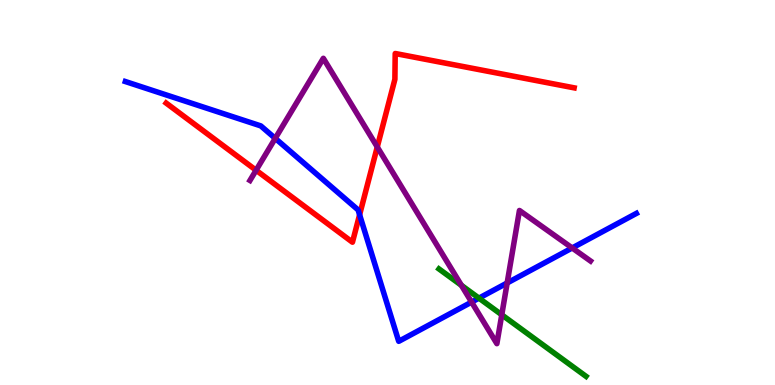[{'lines': ['blue', 'red'], 'intersections': [{'x': 4.64, 'y': 4.42}]}, {'lines': ['green', 'red'], 'intersections': []}, {'lines': ['purple', 'red'], 'intersections': [{'x': 3.3, 'y': 5.58}, {'x': 4.87, 'y': 6.18}]}, {'lines': ['blue', 'green'], 'intersections': [{'x': 6.18, 'y': 2.26}]}, {'lines': ['blue', 'purple'], 'intersections': [{'x': 3.55, 'y': 6.41}, {'x': 6.09, 'y': 2.15}, {'x': 6.54, 'y': 2.65}, {'x': 7.38, 'y': 3.56}]}, {'lines': ['green', 'purple'], 'intersections': [{'x': 5.95, 'y': 2.59}, {'x': 6.47, 'y': 1.82}]}]